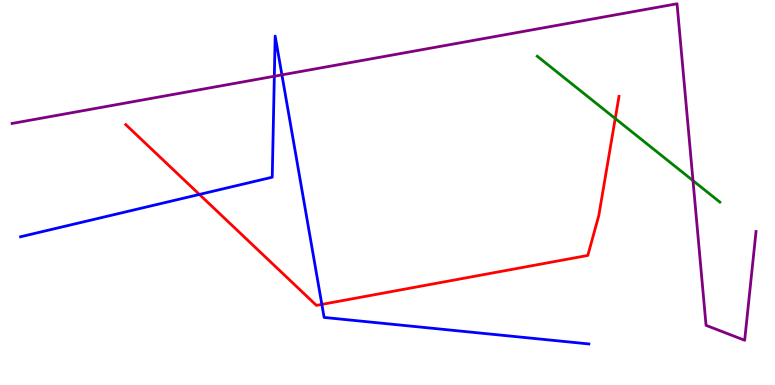[{'lines': ['blue', 'red'], 'intersections': [{'x': 2.57, 'y': 4.95}, {'x': 4.15, 'y': 2.09}]}, {'lines': ['green', 'red'], 'intersections': [{'x': 7.94, 'y': 6.92}]}, {'lines': ['purple', 'red'], 'intersections': []}, {'lines': ['blue', 'green'], 'intersections': []}, {'lines': ['blue', 'purple'], 'intersections': [{'x': 3.54, 'y': 8.02}, {'x': 3.64, 'y': 8.05}]}, {'lines': ['green', 'purple'], 'intersections': [{'x': 8.94, 'y': 5.31}]}]